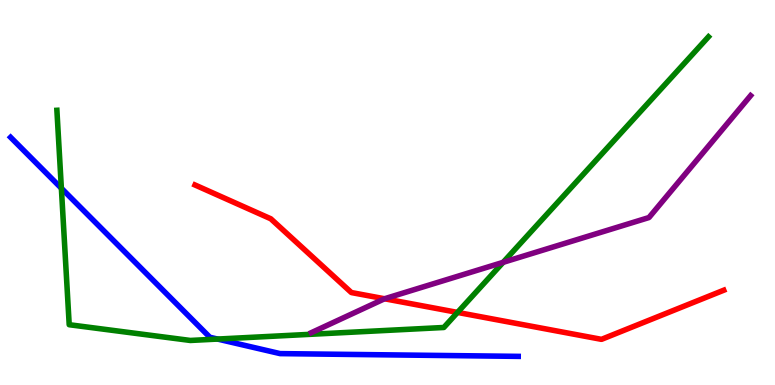[{'lines': ['blue', 'red'], 'intersections': []}, {'lines': ['green', 'red'], 'intersections': [{'x': 5.9, 'y': 1.89}]}, {'lines': ['purple', 'red'], 'intersections': [{'x': 4.96, 'y': 2.24}]}, {'lines': ['blue', 'green'], 'intersections': [{'x': 0.792, 'y': 5.11}, {'x': 2.81, 'y': 1.19}]}, {'lines': ['blue', 'purple'], 'intersections': []}, {'lines': ['green', 'purple'], 'intersections': [{'x': 6.49, 'y': 3.19}]}]